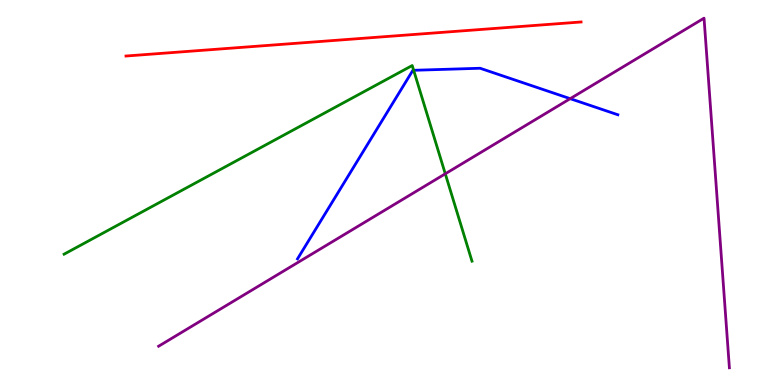[{'lines': ['blue', 'red'], 'intersections': []}, {'lines': ['green', 'red'], 'intersections': []}, {'lines': ['purple', 'red'], 'intersections': []}, {'lines': ['blue', 'green'], 'intersections': [{'x': 5.34, 'y': 8.17}]}, {'lines': ['blue', 'purple'], 'intersections': [{'x': 7.36, 'y': 7.44}]}, {'lines': ['green', 'purple'], 'intersections': [{'x': 5.75, 'y': 5.49}]}]